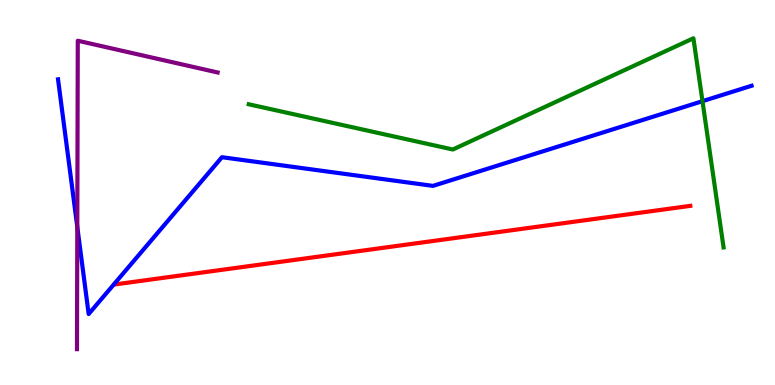[{'lines': ['blue', 'red'], 'intersections': []}, {'lines': ['green', 'red'], 'intersections': []}, {'lines': ['purple', 'red'], 'intersections': []}, {'lines': ['blue', 'green'], 'intersections': [{'x': 9.06, 'y': 7.37}]}, {'lines': ['blue', 'purple'], 'intersections': [{'x': 0.997, 'y': 4.11}]}, {'lines': ['green', 'purple'], 'intersections': []}]